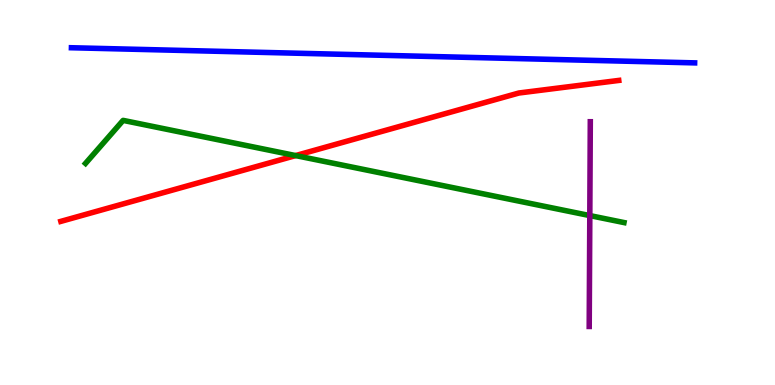[{'lines': ['blue', 'red'], 'intersections': []}, {'lines': ['green', 'red'], 'intersections': [{'x': 3.81, 'y': 5.96}]}, {'lines': ['purple', 'red'], 'intersections': []}, {'lines': ['blue', 'green'], 'intersections': []}, {'lines': ['blue', 'purple'], 'intersections': []}, {'lines': ['green', 'purple'], 'intersections': [{'x': 7.61, 'y': 4.4}]}]